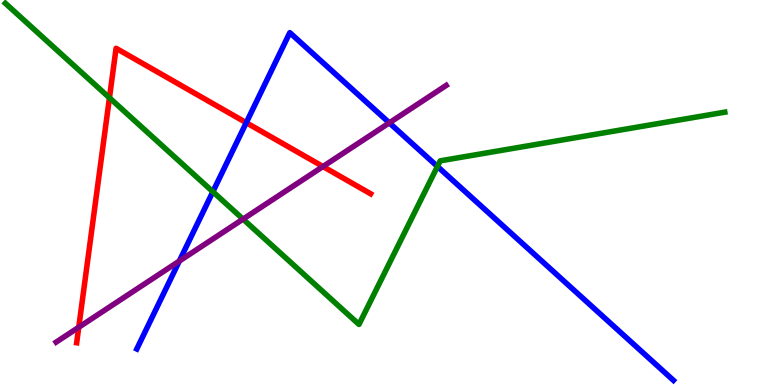[{'lines': ['blue', 'red'], 'intersections': [{'x': 3.18, 'y': 6.81}]}, {'lines': ['green', 'red'], 'intersections': [{'x': 1.41, 'y': 7.46}]}, {'lines': ['purple', 'red'], 'intersections': [{'x': 1.02, 'y': 1.5}, {'x': 4.17, 'y': 5.67}]}, {'lines': ['blue', 'green'], 'intersections': [{'x': 2.75, 'y': 5.02}, {'x': 5.64, 'y': 5.68}]}, {'lines': ['blue', 'purple'], 'intersections': [{'x': 2.31, 'y': 3.22}, {'x': 5.02, 'y': 6.81}]}, {'lines': ['green', 'purple'], 'intersections': [{'x': 3.14, 'y': 4.31}]}]